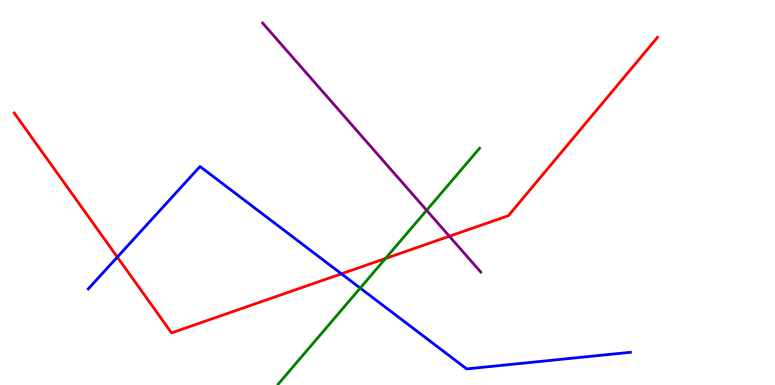[{'lines': ['blue', 'red'], 'intersections': [{'x': 1.51, 'y': 3.32}, {'x': 4.41, 'y': 2.89}]}, {'lines': ['green', 'red'], 'intersections': [{'x': 4.97, 'y': 3.29}]}, {'lines': ['purple', 'red'], 'intersections': [{'x': 5.8, 'y': 3.86}]}, {'lines': ['blue', 'green'], 'intersections': [{'x': 4.65, 'y': 2.52}]}, {'lines': ['blue', 'purple'], 'intersections': []}, {'lines': ['green', 'purple'], 'intersections': [{'x': 5.5, 'y': 4.54}]}]